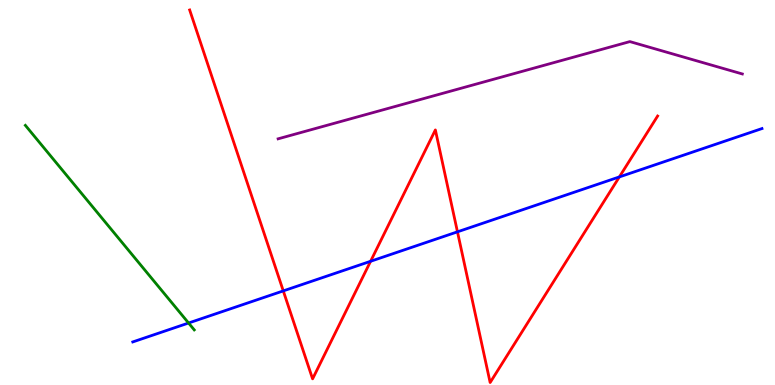[{'lines': ['blue', 'red'], 'intersections': [{'x': 3.66, 'y': 2.44}, {'x': 4.78, 'y': 3.21}, {'x': 5.9, 'y': 3.98}, {'x': 7.99, 'y': 5.4}]}, {'lines': ['green', 'red'], 'intersections': []}, {'lines': ['purple', 'red'], 'intersections': []}, {'lines': ['blue', 'green'], 'intersections': [{'x': 2.43, 'y': 1.61}]}, {'lines': ['blue', 'purple'], 'intersections': []}, {'lines': ['green', 'purple'], 'intersections': []}]